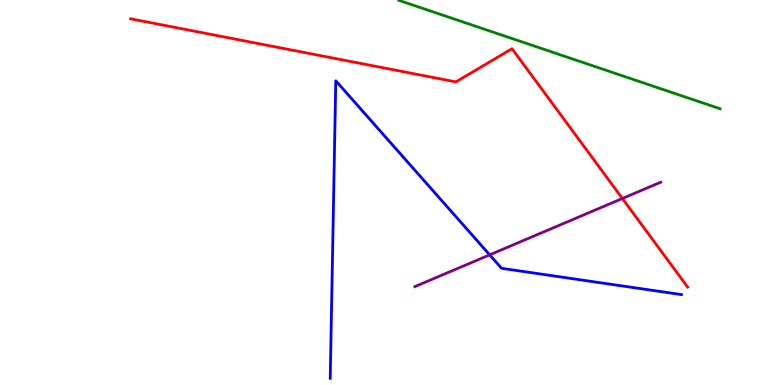[{'lines': ['blue', 'red'], 'intersections': []}, {'lines': ['green', 'red'], 'intersections': []}, {'lines': ['purple', 'red'], 'intersections': [{'x': 8.03, 'y': 4.84}]}, {'lines': ['blue', 'green'], 'intersections': []}, {'lines': ['blue', 'purple'], 'intersections': [{'x': 6.32, 'y': 3.38}]}, {'lines': ['green', 'purple'], 'intersections': []}]